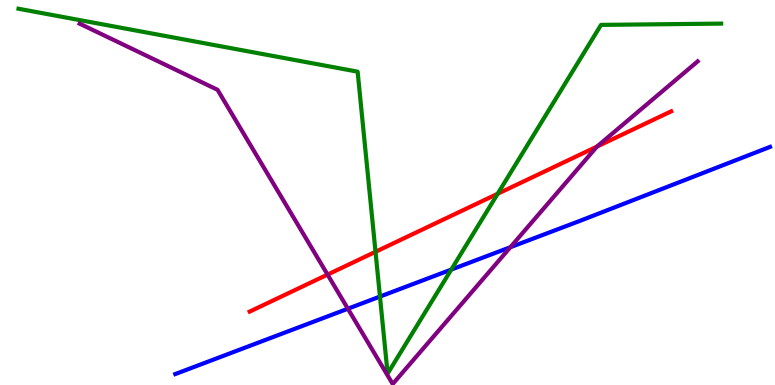[{'lines': ['blue', 'red'], 'intersections': []}, {'lines': ['green', 'red'], 'intersections': [{'x': 4.85, 'y': 3.46}, {'x': 6.42, 'y': 4.97}]}, {'lines': ['purple', 'red'], 'intersections': [{'x': 4.23, 'y': 2.87}, {'x': 7.7, 'y': 6.19}]}, {'lines': ['blue', 'green'], 'intersections': [{'x': 4.9, 'y': 2.3}, {'x': 5.82, 'y': 3.0}]}, {'lines': ['blue', 'purple'], 'intersections': [{'x': 4.49, 'y': 1.98}, {'x': 6.59, 'y': 3.58}]}, {'lines': ['green', 'purple'], 'intersections': []}]